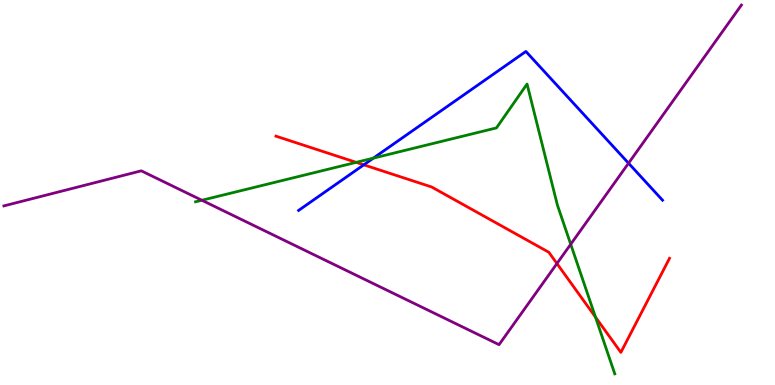[{'lines': ['blue', 'red'], 'intersections': [{'x': 4.69, 'y': 5.72}]}, {'lines': ['green', 'red'], 'intersections': [{'x': 4.6, 'y': 5.78}, {'x': 7.68, 'y': 1.76}]}, {'lines': ['purple', 'red'], 'intersections': [{'x': 7.19, 'y': 3.15}]}, {'lines': ['blue', 'green'], 'intersections': [{'x': 4.82, 'y': 5.89}]}, {'lines': ['blue', 'purple'], 'intersections': [{'x': 8.11, 'y': 5.76}]}, {'lines': ['green', 'purple'], 'intersections': [{'x': 2.6, 'y': 4.8}, {'x': 7.36, 'y': 3.66}]}]